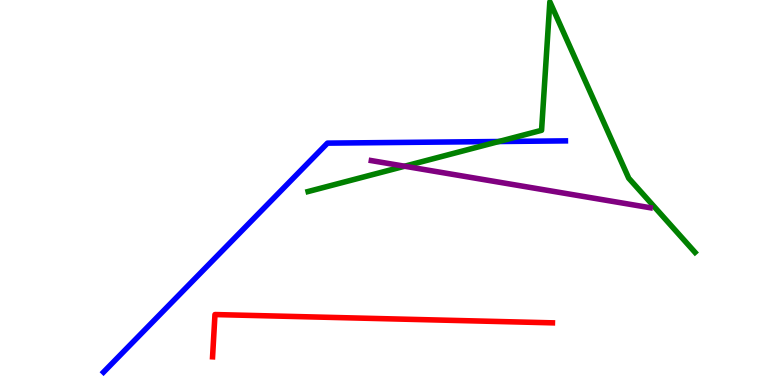[{'lines': ['blue', 'red'], 'intersections': []}, {'lines': ['green', 'red'], 'intersections': []}, {'lines': ['purple', 'red'], 'intersections': []}, {'lines': ['blue', 'green'], 'intersections': [{'x': 6.44, 'y': 6.32}]}, {'lines': ['blue', 'purple'], 'intersections': []}, {'lines': ['green', 'purple'], 'intersections': [{'x': 5.22, 'y': 5.68}]}]